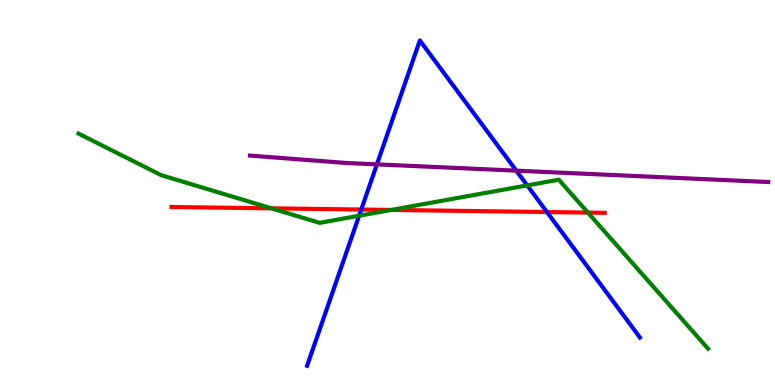[{'lines': ['blue', 'red'], 'intersections': [{'x': 4.66, 'y': 4.56}, {'x': 7.06, 'y': 4.49}]}, {'lines': ['green', 'red'], 'intersections': [{'x': 3.5, 'y': 4.59}, {'x': 5.05, 'y': 4.55}, {'x': 7.59, 'y': 4.48}]}, {'lines': ['purple', 'red'], 'intersections': []}, {'lines': ['blue', 'green'], 'intersections': [{'x': 4.63, 'y': 4.4}, {'x': 6.8, 'y': 5.18}]}, {'lines': ['blue', 'purple'], 'intersections': [{'x': 4.86, 'y': 5.73}, {'x': 6.66, 'y': 5.57}]}, {'lines': ['green', 'purple'], 'intersections': []}]